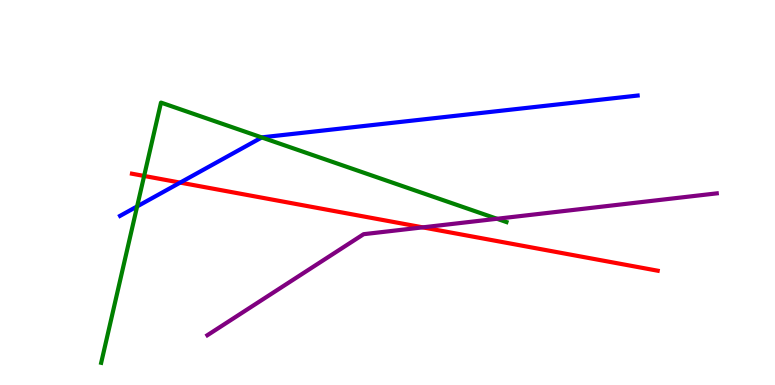[{'lines': ['blue', 'red'], 'intersections': [{'x': 2.32, 'y': 5.26}]}, {'lines': ['green', 'red'], 'intersections': [{'x': 1.86, 'y': 5.43}]}, {'lines': ['purple', 'red'], 'intersections': [{'x': 5.45, 'y': 4.09}]}, {'lines': ['blue', 'green'], 'intersections': [{'x': 1.77, 'y': 4.64}, {'x': 3.38, 'y': 6.43}]}, {'lines': ['blue', 'purple'], 'intersections': []}, {'lines': ['green', 'purple'], 'intersections': [{'x': 6.41, 'y': 4.32}]}]